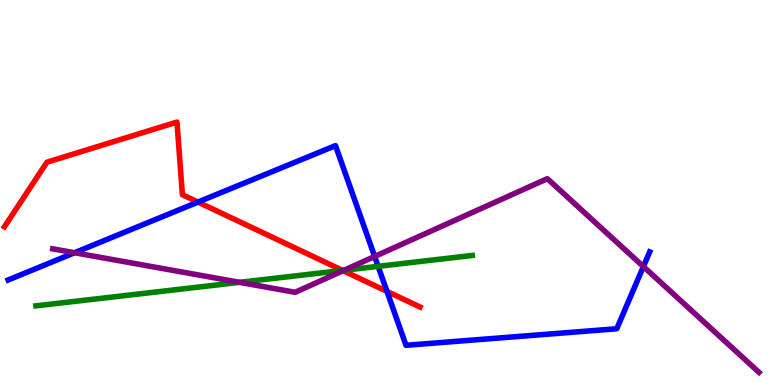[{'lines': ['blue', 'red'], 'intersections': [{'x': 2.55, 'y': 4.75}, {'x': 4.99, 'y': 2.43}]}, {'lines': ['green', 'red'], 'intersections': [{'x': 4.42, 'y': 2.98}]}, {'lines': ['purple', 'red'], 'intersections': [{'x': 4.43, 'y': 2.97}]}, {'lines': ['blue', 'green'], 'intersections': [{'x': 4.88, 'y': 3.08}]}, {'lines': ['blue', 'purple'], 'intersections': [{'x': 0.962, 'y': 3.44}, {'x': 4.83, 'y': 3.34}, {'x': 8.3, 'y': 3.08}]}, {'lines': ['green', 'purple'], 'intersections': [{'x': 3.09, 'y': 2.67}, {'x': 4.44, 'y': 2.98}]}]